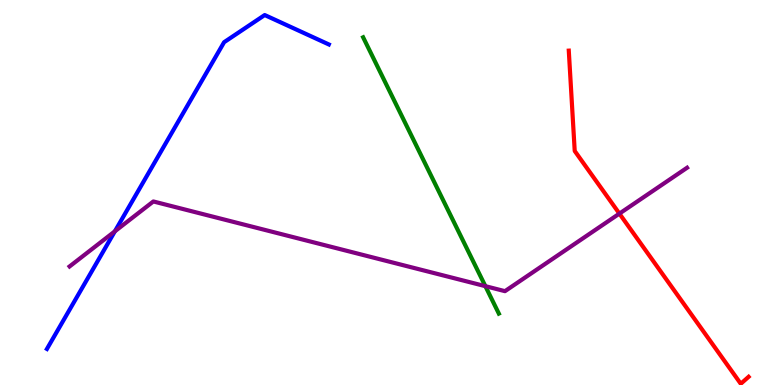[{'lines': ['blue', 'red'], 'intersections': []}, {'lines': ['green', 'red'], 'intersections': []}, {'lines': ['purple', 'red'], 'intersections': [{'x': 7.99, 'y': 4.45}]}, {'lines': ['blue', 'green'], 'intersections': []}, {'lines': ['blue', 'purple'], 'intersections': [{'x': 1.48, 'y': 3.99}]}, {'lines': ['green', 'purple'], 'intersections': [{'x': 6.26, 'y': 2.57}]}]